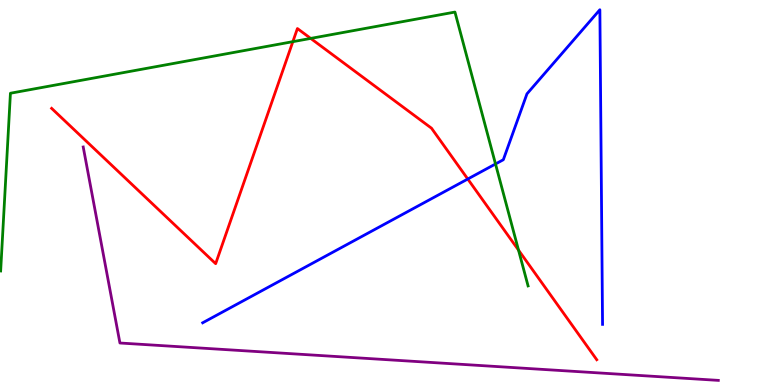[{'lines': ['blue', 'red'], 'intersections': [{'x': 6.04, 'y': 5.35}]}, {'lines': ['green', 'red'], 'intersections': [{'x': 3.78, 'y': 8.92}, {'x': 4.01, 'y': 9.0}, {'x': 6.69, 'y': 3.5}]}, {'lines': ['purple', 'red'], 'intersections': []}, {'lines': ['blue', 'green'], 'intersections': [{'x': 6.39, 'y': 5.74}]}, {'lines': ['blue', 'purple'], 'intersections': []}, {'lines': ['green', 'purple'], 'intersections': []}]